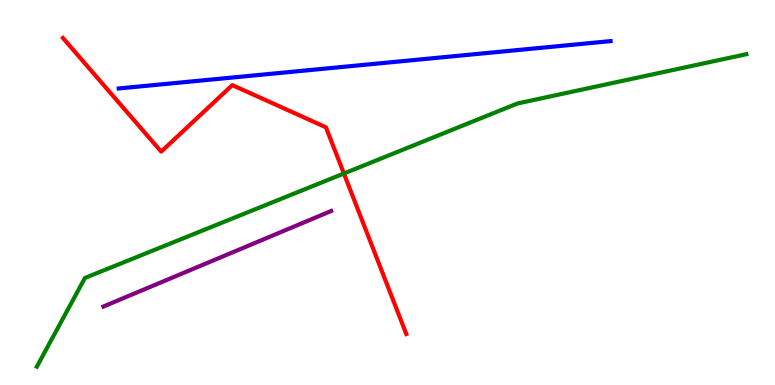[{'lines': ['blue', 'red'], 'intersections': []}, {'lines': ['green', 'red'], 'intersections': [{'x': 4.44, 'y': 5.49}]}, {'lines': ['purple', 'red'], 'intersections': []}, {'lines': ['blue', 'green'], 'intersections': []}, {'lines': ['blue', 'purple'], 'intersections': []}, {'lines': ['green', 'purple'], 'intersections': []}]